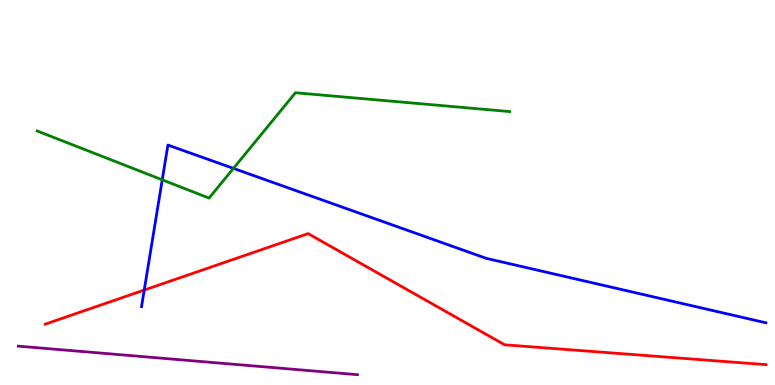[{'lines': ['blue', 'red'], 'intersections': [{'x': 1.86, 'y': 2.47}]}, {'lines': ['green', 'red'], 'intersections': []}, {'lines': ['purple', 'red'], 'intersections': []}, {'lines': ['blue', 'green'], 'intersections': [{'x': 2.09, 'y': 5.33}, {'x': 3.01, 'y': 5.63}]}, {'lines': ['blue', 'purple'], 'intersections': []}, {'lines': ['green', 'purple'], 'intersections': []}]